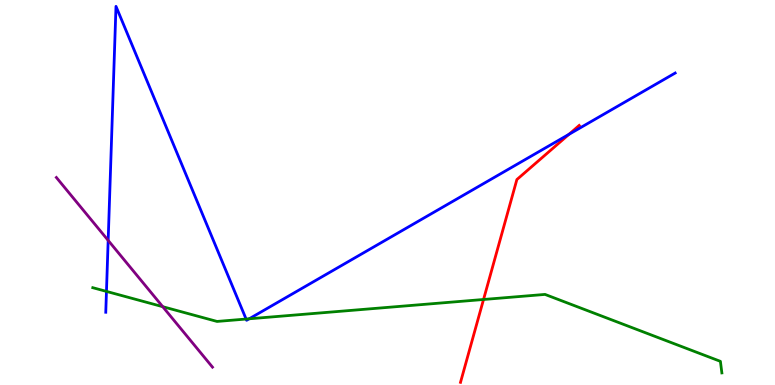[{'lines': ['blue', 'red'], 'intersections': [{'x': 7.34, 'y': 6.51}]}, {'lines': ['green', 'red'], 'intersections': [{'x': 6.24, 'y': 2.22}]}, {'lines': ['purple', 'red'], 'intersections': []}, {'lines': ['blue', 'green'], 'intersections': [{'x': 1.37, 'y': 2.43}, {'x': 3.18, 'y': 1.71}, {'x': 3.22, 'y': 1.72}]}, {'lines': ['blue', 'purple'], 'intersections': [{'x': 1.4, 'y': 3.76}]}, {'lines': ['green', 'purple'], 'intersections': [{'x': 2.1, 'y': 2.03}]}]